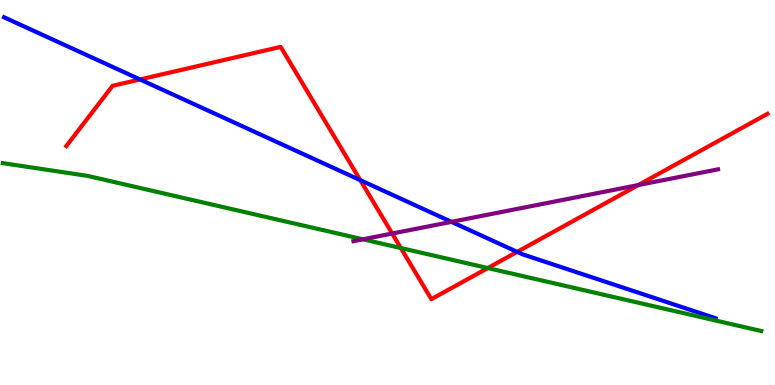[{'lines': ['blue', 'red'], 'intersections': [{'x': 1.81, 'y': 7.94}, {'x': 4.65, 'y': 5.32}, {'x': 6.67, 'y': 3.46}]}, {'lines': ['green', 'red'], 'intersections': [{'x': 5.17, 'y': 3.56}, {'x': 6.29, 'y': 3.04}]}, {'lines': ['purple', 'red'], 'intersections': [{'x': 5.06, 'y': 3.93}, {'x': 8.24, 'y': 5.19}]}, {'lines': ['blue', 'green'], 'intersections': []}, {'lines': ['blue', 'purple'], 'intersections': [{'x': 5.83, 'y': 4.24}]}, {'lines': ['green', 'purple'], 'intersections': [{'x': 4.68, 'y': 3.78}]}]